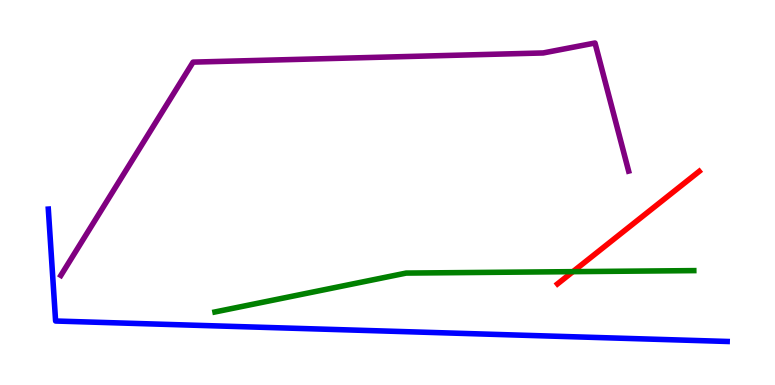[{'lines': ['blue', 'red'], 'intersections': []}, {'lines': ['green', 'red'], 'intersections': [{'x': 7.39, 'y': 2.94}]}, {'lines': ['purple', 'red'], 'intersections': []}, {'lines': ['blue', 'green'], 'intersections': []}, {'lines': ['blue', 'purple'], 'intersections': []}, {'lines': ['green', 'purple'], 'intersections': []}]